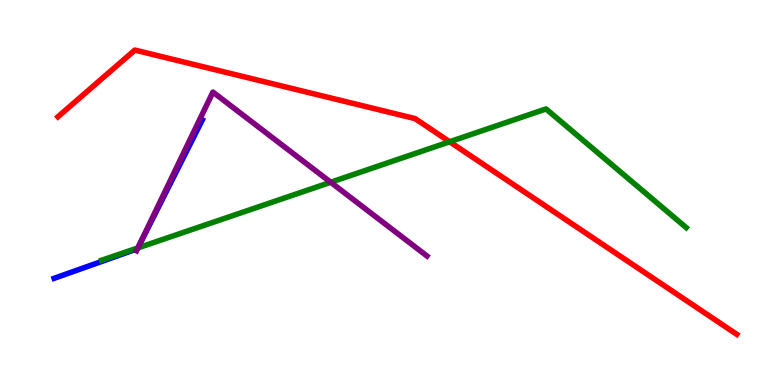[{'lines': ['blue', 'red'], 'intersections': []}, {'lines': ['green', 'red'], 'intersections': [{'x': 5.8, 'y': 6.32}]}, {'lines': ['purple', 'red'], 'intersections': []}, {'lines': ['blue', 'green'], 'intersections': [{'x': 1.78, 'y': 3.56}]}, {'lines': ['blue', 'purple'], 'intersections': [{'x': 1.77, 'y': 3.54}]}, {'lines': ['green', 'purple'], 'intersections': [{'x': 1.78, 'y': 3.56}, {'x': 4.27, 'y': 5.27}]}]